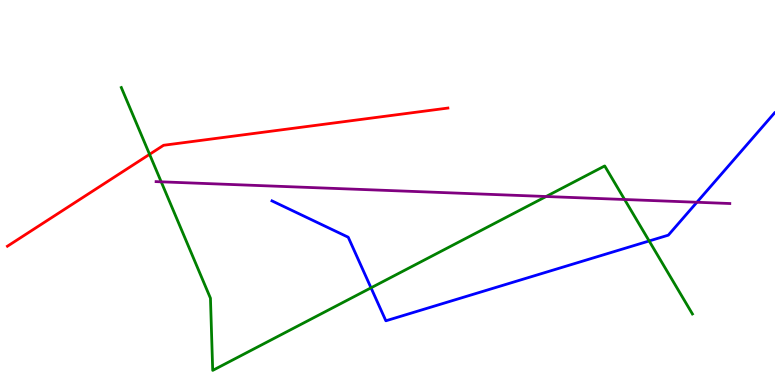[{'lines': ['blue', 'red'], 'intersections': []}, {'lines': ['green', 'red'], 'intersections': [{'x': 1.93, 'y': 5.99}]}, {'lines': ['purple', 'red'], 'intersections': []}, {'lines': ['blue', 'green'], 'intersections': [{'x': 4.79, 'y': 2.52}, {'x': 8.38, 'y': 3.74}]}, {'lines': ['blue', 'purple'], 'intersections': [{'x': 8.99, 'y': 4.75}]}, {'lines': ['green', 'purple'], 'intersections': [{'x': 2.08, 'y': 5.28}, {'x': 7.05, 'y': 4.9}, {'x': 8.06, 'y': 4.82}]}]